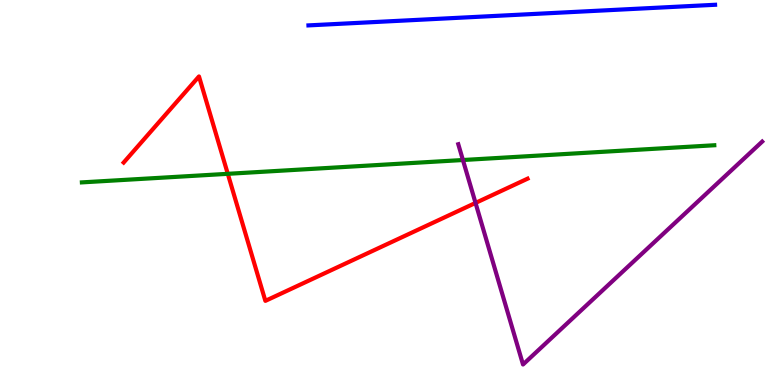[{'lines': ['blue', 'red'], 'intersections': []}, {'lines': ['green', 'red'], 'intersections': [{'x': 2.94, 'y': 5.49}]}, {'lines': ['purple', 'red'], 'intersections': [{'x': 6.14, 'y': 4.73}]}, {'lines': ['blue', 'green'], 'intersections': []}, {'lines': ['blue', 'purple'], 'intersections': []}, {'lines': ['green', 'purple'], 'intersections': [{'x': 5.97, 'y': 5.84}]}]